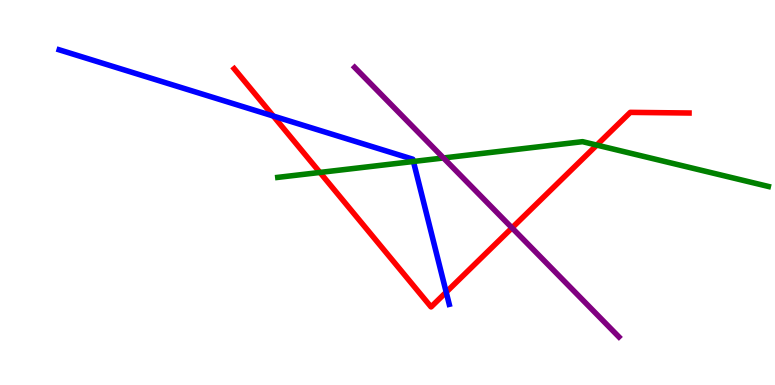[{'lines': ['blue', 'red'], 'intersections': [{'x': 3.53, 'y': 6.99}, {'x': 5.76, 'y': 2.41}]}, {'lines': ['green', 'red'], 'intersections': [{'x': 4.13, 'y': 5.52}, {'x': 7.7, 'y': 6.23}]}, {'lines': ['purple', 'red'], 'intersections': [{'x': 6.61, 'y': 4.08}]}, {'lines': ['blue', 'green'], 'intersections': [{'x': 5.33, 'y': 5.81}]}, {'lines': ['blue', 'purple'], 'intersections': []}, {'lines': ['green', 'purple'], 'intersections': [{'x': 5.72, 'y': 5.9}]}]